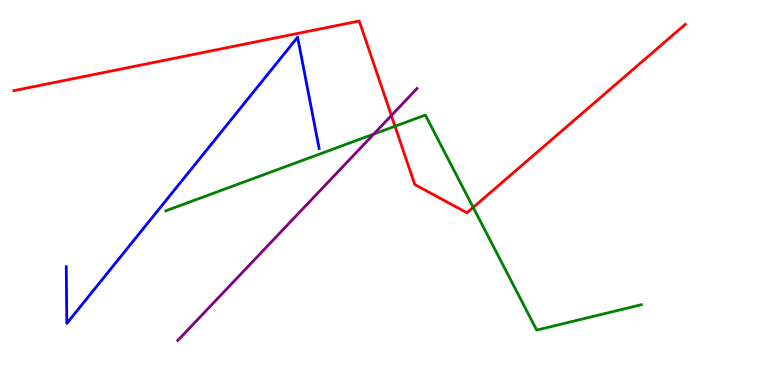[{'lines': ['blue', 'red'], 'intersections': []}, {'lines': ['green', 'red'], 'intersections': [{'x': 5.1, 'y': 6.72}, {'x': 6.11, 'y': 4.61}]}, {'lines': ['purple', 'red'], 'intersections': [{'x': 5.05, 'y': 7.0}]}, {'lines': ['blue', 'green'], 'intersections': []}, {'lines': ['blue', 'purple'], 'intersections': []}, {'lines': ['green', 'purple'], 'intersections': [{'x': 4.82, 'y': 6.52}]}]